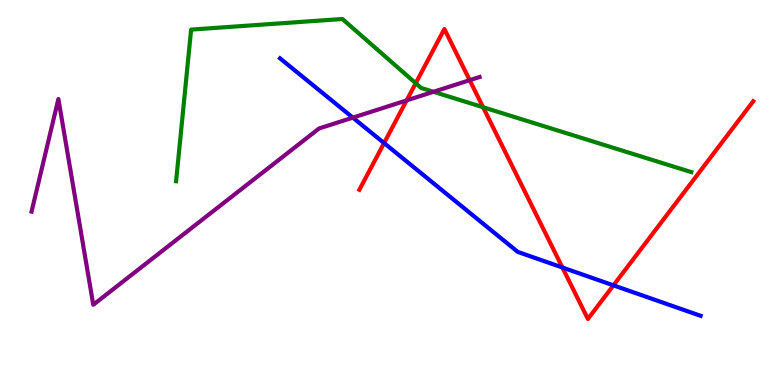[{'lines': ['blue', 'red'], 'intersections': [{'x': 4.96, 'y': 6.28}, {'x': 7.26, 'y': 3.05}, {'x': 7.92, 'y': 2.59}]}, {'lines': ['green', 'red'], 'intersections': [{'x': 5.36, 'y': 7.84}, {'x': 6.23, 'y': 7.21}]}, {'lines': ['purple', 'red'], 'intersections': [{'x': 5.25, 'y': 7.39}, {'x': 6.06, 'y': 7.92}]}, {'lines': ['blue', 'green'], 'intersections': []}, {'lines': ['blue', 'purple'], 'intersections': [{'x': 4.55, 'y': 6.94}]}, {'lines': ['green', 'purple'], 'intersections': [{'x': 5.59, 'y': 7.62}]}]